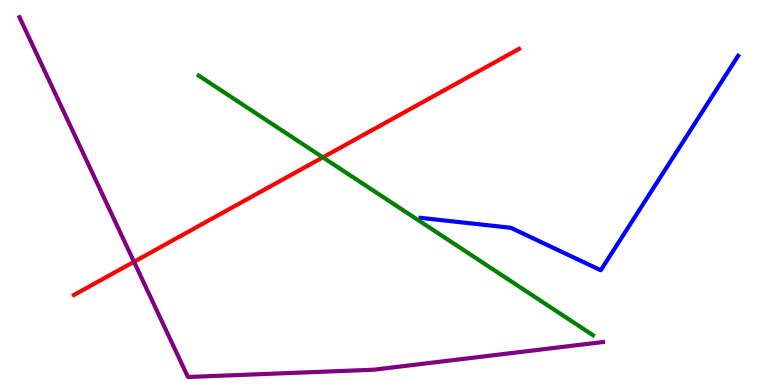[{'lines': ['blue', 'red'], 'intersections': []}, {'lines': ['green', 'red'], 'intersections': [{'x': 4.17, 'y': 5.91}]}, {'lines': ['purple', 'red'], 'intersections': [{'x': 1.73, 'y': 3.2}]}, {'lines': ['blue', 'green'], 'intersections': []}, {'lines': ['blue', 'purple'], 'intersections': []}, {'lines': ['green', 'purple'], 'intersections': []}]